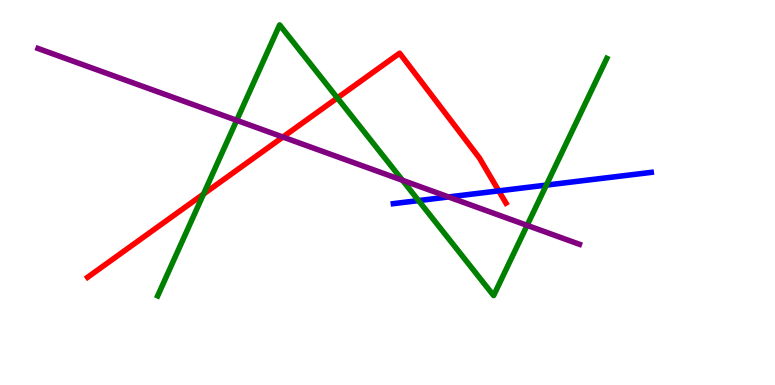[{'lines': ['blue', 'red'], 'intersections': [{'x': 6.44, 'y': 5.04}]}, {'lines': ['green', 'red'], 'intersections': [{'x': 2.63, 'y': 4.96}, {'x': 4.35, 'y': 7.46}]}, {'lines': ['purple', 'red'], 'intersections': [{'x': 3.65, 'y': 6.44}]}, {'lines': ['blue', 'green'], 'intersections': [{'x': 5.4, 'y': 4.79}, {'x': 7.05, 'y': 5.19}]}, {'lines': ['blue', 'purple'], 'intersections': [{'x': 5.79, 'y': 4.88}]}, {'lines': ['green', 'purple'], 'intersections': [{'x': 3.05, 'y': 6.87}, {'x': 5.19, 'y': 5.32}, {'x': 6.8, 'y': 4.15}]}]